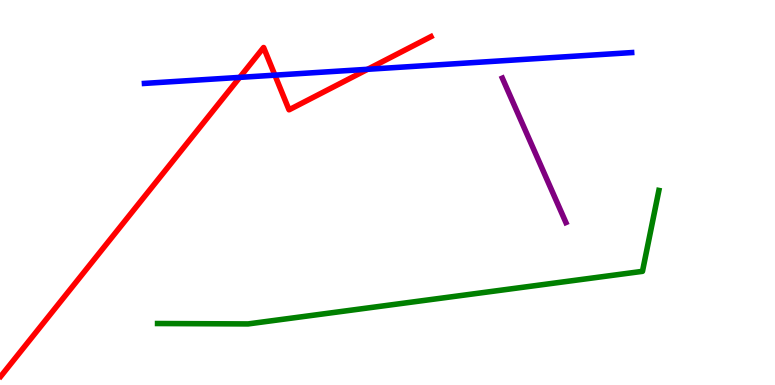[{'lines': ['blue', 'red'], 'intersections': [{'x': 3.09, 'y': 7.99}, {'x': 3.55, 'y': 8.05}, {'x': 4.74, 'y': 8.2}]}, {'lines': ['green', 'red'], 'intersections': []}, {'lines': ['purple', 'red'], 'intersections': []}, {'lines': ['blue', 'green'], 'intersections': []}, {'lines': ['blue', 'purple'], 'intersections': []}, {'lines': ['green', 'purple'], 'intersections': []}]